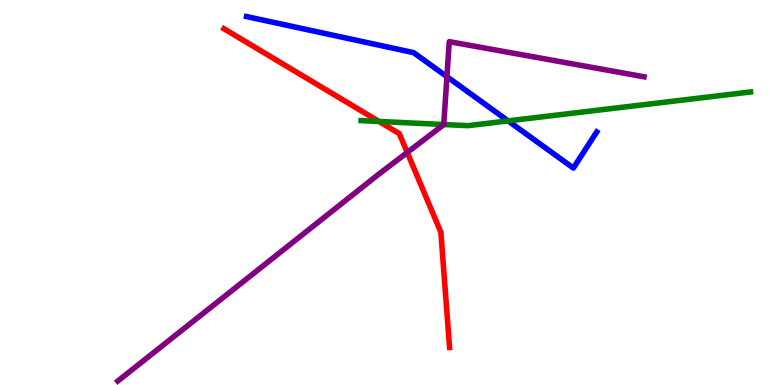[{'lines': ['blue', 'red'], 'intersections': []}, {'lines': ['green', 'red'], 'intersections': [{'x': 4.89, 'y': 6.85}]}, {'lines': ['purple', 'red'], 'intersections': [{'x': 5.25, 'y': 6.04}]}, {'lines': ['blue', 'green'], 'intersections': [{'x': 6.56, 'y': 6.86}]}, {'lines': ['blue', 'purple'], 'intersections': [{'x': 5.77, 'y': 8.01}]}, {'lines': ['green', 'purple'], 'intersections': [{'x': 5.73, 'y': 6.77}]}]